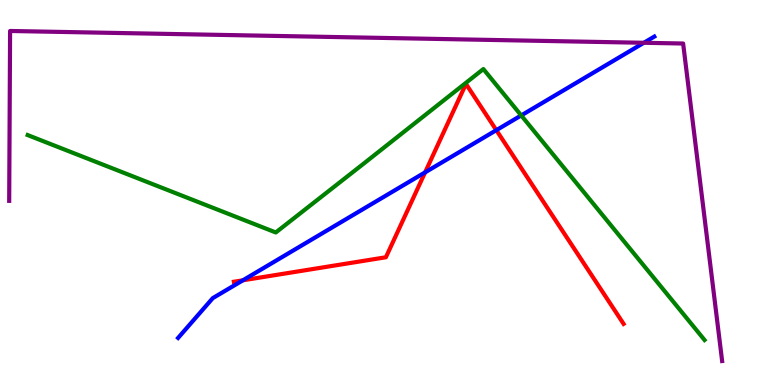[{'lines': ['blue', 'red'], 'intersections': [{'x': 3.13, 'y': 2.72}, {'x': 5.49, 'y': 5.52}, {'x': 6.4, 'y': 6.62}]}, {'lines': ['green', 'red'], 'intersections': []}, {'lines': ['purple', 'red'], 'intersections': []}, {'lines': ['blue', 'green'], 'intersections': [{'x': 6.73, 'y': 7.0}]}, {'lines': ['blue', 'purple'], 'intersections': [{'x': 8.31, 'y': 8.89}]}, {'lines': ['green', 'purple'], 'intersections': []}]